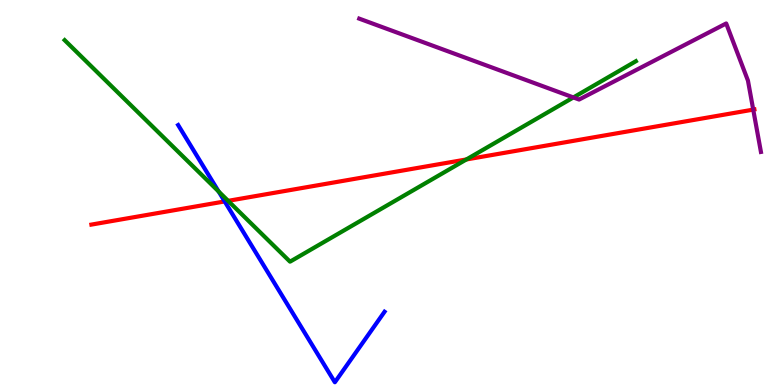[{'lines': ['blue', 'red'], 'intersections': [{'x': 2.9, 'y': 4.77}]}, {'lines': ['green', 'red'], 'intersections': [{'x': 2.94, 'y': 4.78}, {'x': 6.02, 'y': 5.86}]}, {'lines': ['purple', 'red'], 'intersections': [{'x': 9.72, 'y': 7.15}]}, {'lines': ['blue', 'green'], 'intersections': [{'x': 2.82, 'y': 5.03}]}, {'lines': ['blue', 'purple'], 'intersections': []}, {'lines': ['green', 'purple'], 'intersections': [{'x': 7.4, 'y': 7.47}]}]